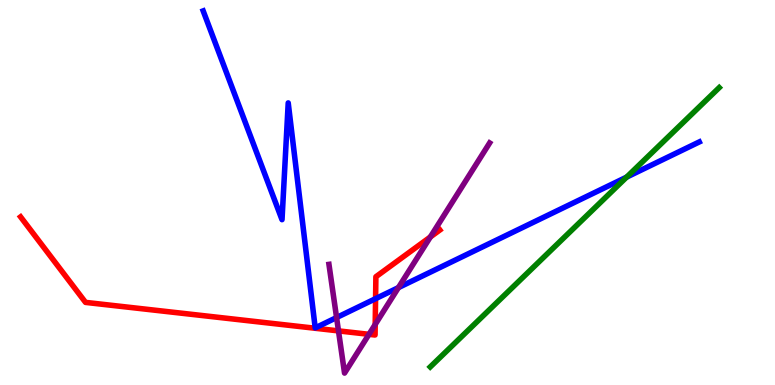[{'lines': ['blue', 'red'], 'intersections': [{'x': 4.85, 'y': 2.24}]}, {'lines': ['green', 'red'], 'intersections': []}, {'lines': ['purple', 'red'], 'intersections': [{'x': 4.37, 'y': 1.41}, {'x': 4.76, 'y': 1.32}, {'x': 4.84, 'y': 1.57}, {'x': 5.55, 'y': 3.85}]}, {'lines': ['blue', 'green'], 'intersections': [{'x': 8.09, 'y': 5.4}]}, {'lines': ['blue', 'purple'], 'intersections': [{'x': 4.34, 'y': 1.75}, {'x': 5.14, 'y': 2.53}]}, {'lines': ['green', 'purple'], 'intersections': []}]